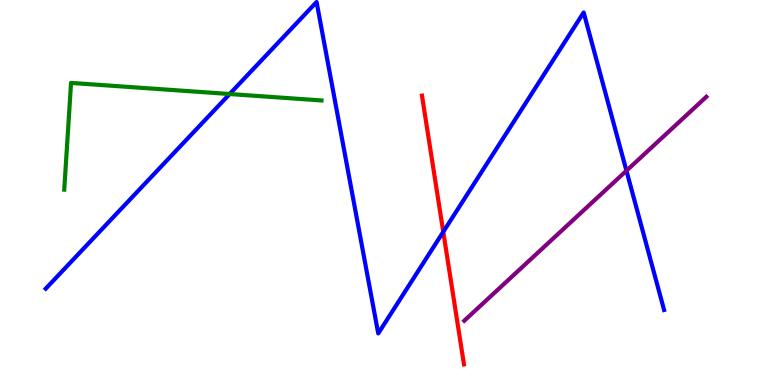[{'lines': ['blue', 'red'], 'intersections': [{'x': 5.72, 'y': 3.98}]}, {'lines': ['green', 'red'], 'intersections': []}, {'lines': ['purple', 'red'], 'intersections': []}, {'lines': ['blue', 'green'], 'intersections': [{'x': 2.96, 'y': 7.56}]}, {'lines': ['blue', 'purple'], 'intersections': [{'x': 8.08, 'y': 5.57}]}, {'lines': ['green', 'purple'], 'intersections': []}]